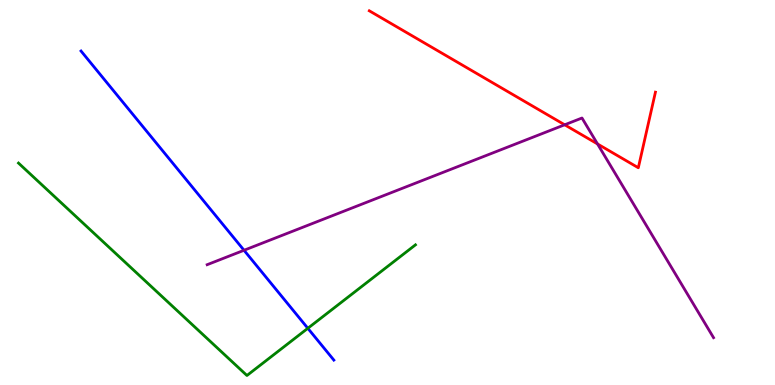[{'lines': ['blue', 'red'], 'intersections': []}, {'lines': ['green', 'red'], 'intersections': []}, {'lines': ['purple', 'red'], 'intersections': [{'x': 7.29, 'y': 6.76}, {'x': 7.71, 'y': 6.26}]}, {'lines': ['blue', 'green'], 'intersections': [{'x': 3.97, 'y': 1.47}]}, {'lines': ['blue', 'purple'], 'intersections': [{'x': 3.15, 'y': 3.5}]}, {'lines': ['green', 'purple'], 'intersections': []}]